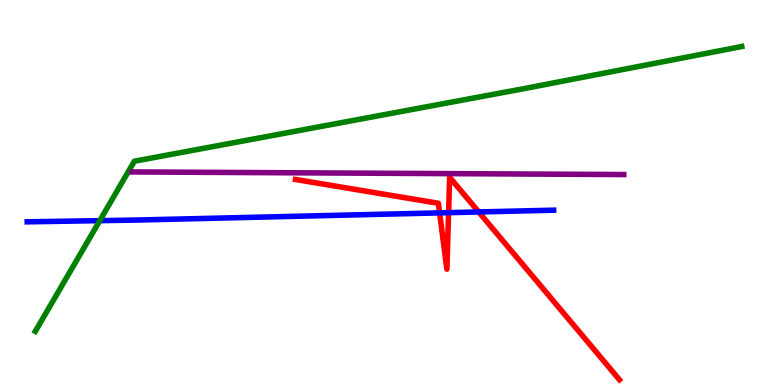[{'lines': ['blue', 'red'], 'intersections': [{'x': 5.67, 'y': 4.47}, {'x': 5.79, 'y': 4.48}, {'x': 6.18, 'y': 4.49}]}, {'lines': ['green', 'red'], 'intersections': []}, {'lines': ['purple', 'red'], 'intersections': []}, {'lines': ['blue', 'green'], 'intersections': [{'x': 1.29, 'y': 4.27}]}, {'lines': ['blue', 'purple'], 'intersections': []}, {'lines': ['green', 'purple'], 'intersections': []}]